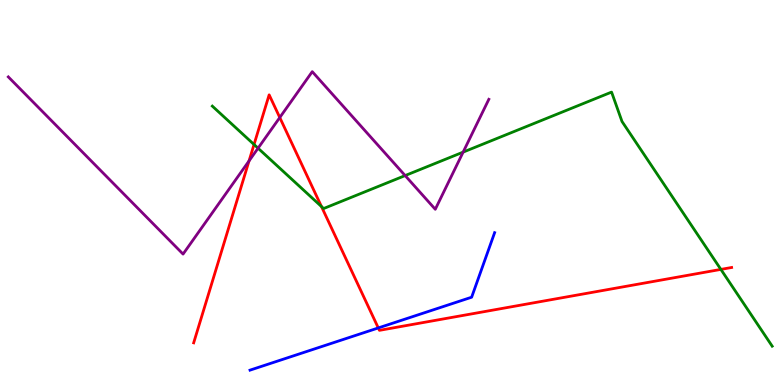[{'lines': ['blue', 'red'], 'intersections': [{'x': 4.88, 'y': 1.48}]}, {'lines': ['green', 'red'], 'intersections': [{'x': 3.28, 'y': 6.25}, {'x': 4.15, 'y': 4.64}, {'x': 9.3, 'y': 3.0}]}, {'lines': ['purple', 'red'], 'intersections': [{'x': 3.21, 'y': 5.82}, {'x': 3.61, 'y': 6.95}]}, {'lines': ['blue', 'green'], 'intersections': []}, {'lines': ['blue', 'purple'], 'intersections': []}, {'lines': ['green', 'purple'], 'intersections': [{'x': 3.33, 'y': 6.15}, {'x': 5.23, 'y': 5.44}, {'x': 5.98, 'y': 6.05}]}]